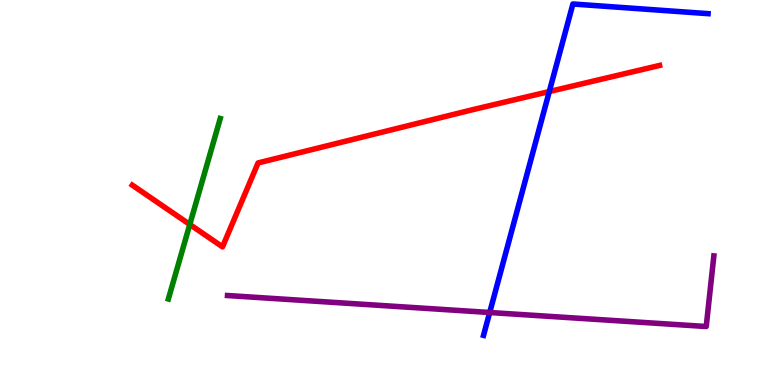[{'lines': ['blue', 'red'], 'intersections': [{'x': 7.09, 'y': 7.62}]}, {'lines': ['green', 'red'], 'intersections': [{'x': 2.45, 'y': 4.17}]}, {'lines': ['purple', 'red'], 'intersections': []}, {'lines': ['blue', 'green'], 'intersections': []}, {'lines': ['blue', 'purple'], 'intersections': [{'x': 6.32, 'y': 1.88}]}, {'lines': ['green', 'purple'], 'intersections': []}]